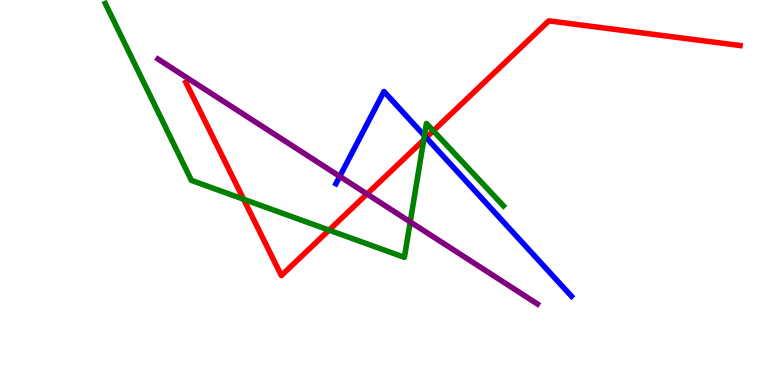[{'lines': ['blue', 'red'], 'intersections': [{'x': 5.5, 'y': 6.43}]}, {'lines': ['green', 'red'], 'intersections': [{'x': 3.14, 'y': 4.82}, {'x': 4.25, 'y': 4.02}, {'x': 5.47, 'y': 6.36}, {'x': 5.59, 'y': 6.6}]}, {'lines': ['purple', 'red'], 'intersections': [{'x': 4.74, 'y': 4.96}]}, {'lines': ['blue', 'green'], 'intersections': [{'x': 5.48, 'y': 6.48}]}, {'lines': ['blue', 'purple'], 'intersections': [{'x': 4.38, 'y': 5.42}]}, {'lines': ['green', 'purple'], 'intersections': [{'x': 5.29, 'y': 4.24}]}]